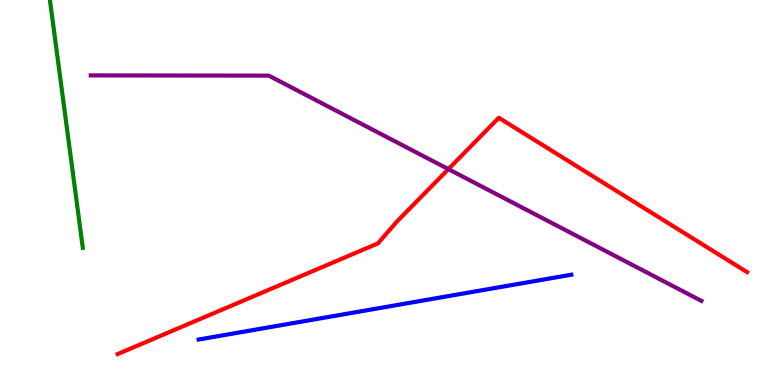[{'lines': ['blue', 'red'], 'intersections': []}, {'lines': ['green', 'red'], 'intersections': []}, {'lines': ['purple', 'red'], 'intersections': [{'x': 5.79, 'y': 5.61}]}, {'lines': ['blue', 'green'], 'intersections': []}, {'lines': ['blue', 'purple'], 'intersections': []}, {'lines': ['green', 'purple'], 'intersections': []}]